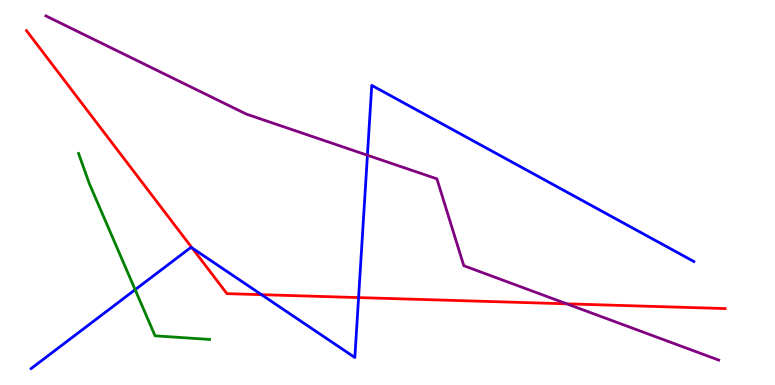[{'lines': ['blue', 'red'], 'intersections': [{'x': 2.48, 'y': 3.56}, {'x': 3.37, 'y': 2.35}, {'x': 4.63, 'y': 2.27}]}, {'lines': ['green', 'red'], 'intersections': []}, {'lines': ['purple', 'red'], 'intersections': [{'x': 7.31, 'y': 2.11}]}, {'lines': ['blue', 'green'], 'intersections': [{'x': 1.74, 'y': 2.48}]}, {'lines': ['blue', 'purple'], 'intersections': [{'x': 4.74, 'y': 5.97}]}, {'lines': ['green', 'purple'], 'intersections': []}]